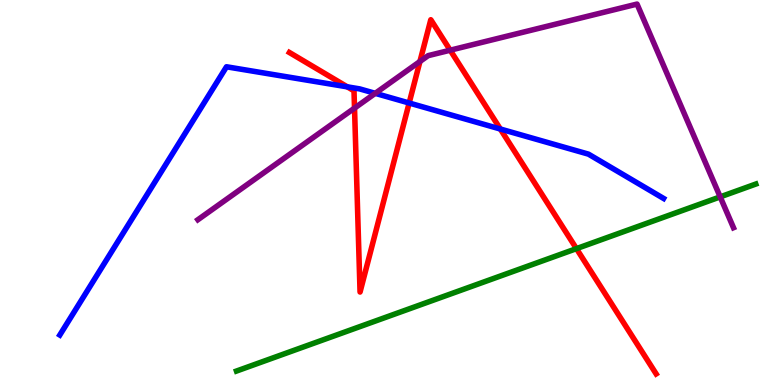[{'lines': ['blue', 'red'], 'intersections': [{'x': 4.48, 'y': 7.74}, {'x': 5.28, 'y': 7.32}, {'x': 6.46, 'y': 6.65}]}, {'lines': ['green', 'red'], 'intersections': [{'x': 7.44, 'y': 3.54}]}, {'lines': ['purple', 'red'], 'intersections': [{'x': 4.57, 'y': 7.19}, {'x': 5.42, 'y': 8.4}, {'x': 5.81, 'y': 8.7}]}, {'lines': ['blue', 'green'], 'intersections': []}, {'lines': ['blue', 'purple'], 'intersections': [{'x': 4.84, 'y': 7.58}]}, {'lines': ['green', 'purple'], 'intersections': [{'x': 9.29, 'y': 4.89}]}]